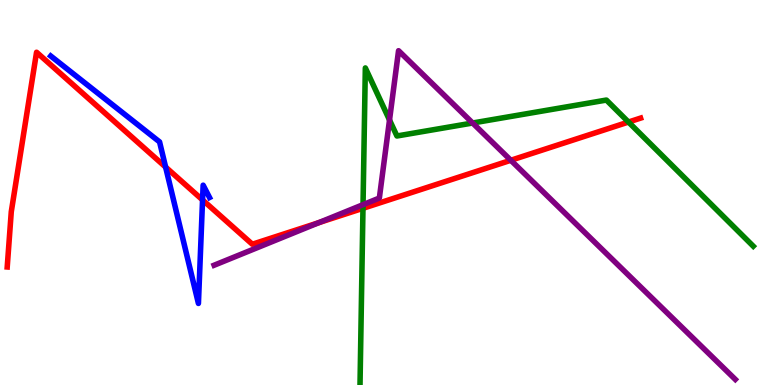[{'lines': ['blue', 'red'], 'intersections': [{'x': 2.14, 'y': 5.66}, {'x': 2.61, 'y': 4.81}]}, {'lines': ['green', 'red'], 'intersections': [{'x': 4.68, 'y': 4.59}, {'x': 8.11, 'y': 6.83}]}, {'lines': ['purple', 'red'], 'intersections': [{'x': 4.11, 'y': 4.22}, {'x': 6.59, 'y': 5.84}]}, {'lines': ['blue', 'green'], 'intersections': []}, {'lines': ['blue', 'purple'], 'intersections': []}, {'lines': ['green', 'purple'], 'intersections': [{'x': 4.68, 'y': 4.68}, {'x': 5.03, 'y': 6.88}, {'x': 6.1, 'y': 6.81}]}]